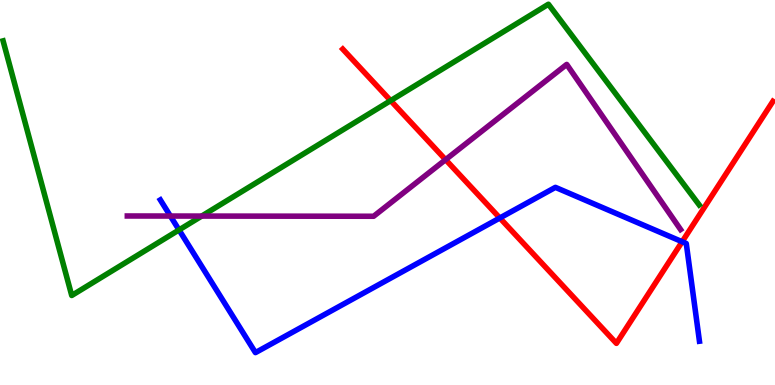[{'lines': ['blue', 'red'], 'intersections': [{'x': 6.45, 'y': 4.34}, {'x': 8.8, 'y': 3.72}]}, {'lines': ['green', 'red'], 'intersections': [{'x': 5.04, 'y': 7.39}]}, {'lines': ['purple', 'red'], 'intersections': [{'x': 5.75, 'y': 5.85}]}, {'lines': ['blue', 'green'], 'intersections': [{'x': 2.31, 'y': 4.03}]}, {'lines': ['blue', 'purple'], 'intersections': [{'x': 2.2, 'y': 4.39}]}, {'lines': ['green', 'purple'], 'intersections': [{'x': 2.6, 'y': 4.39}]}]